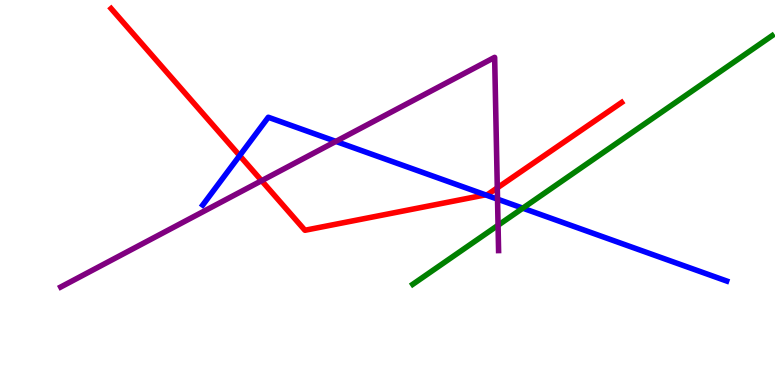[{'lines': ['blue', 'red'], 'intersections': [{'x': 3.09, 'y': 5.96}, {'x': 6.26, 'y': 4.94}]}, {'lines': ['green', 'red'], 'intersections': []}, {'lines': ['purple', 'red'], 'intersections': [{'x': 3.38, 'y': 5.31}, {'x': 6.42, 'y': 5.12}]}, {'lines': ['blue', 'green'], 'intersections': [{'x': 6.75, 'y': 4.59}]}, {'lines': ['blue', 'purple'], 'intersections': [{'x': 4.33, 'y': 6.33}, {'x': 6.42, 'y': 4.83}]}, {'lines': ['green', 'purple'], 'intersections': [{'x': 6.43, 'y': 4.15}]}]